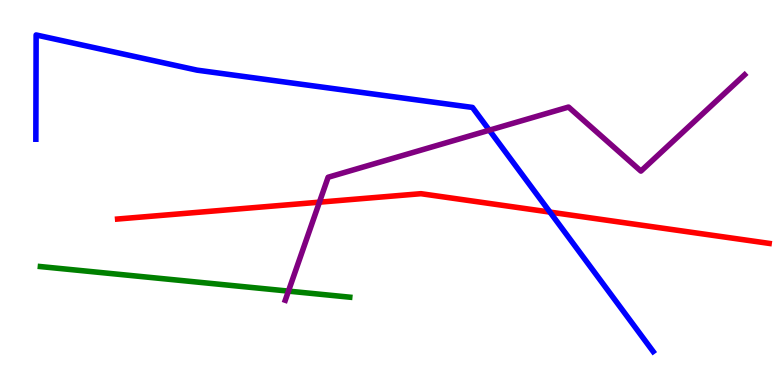[{'lines': ['blue', 'red'], 'intersections': [{'x': 7.1, 'y': 4.49}]}, {'lines': ['green', 'red'], 'intersections': []}, {'lines': ['purple', 'red'], 'intersections': [{'x': 4.12, 'y': 4.75}]}, {'lines': ['blue', 'green'], 'intersections': []}, {'lines': ['blue', 'purple'], 'intersections': [{'x': 6.31, 'y': 6.62}]}, {'lines': ['green', 'purple'], 'intersections': [{'x': 3.72, 'y': 2.44}]}]